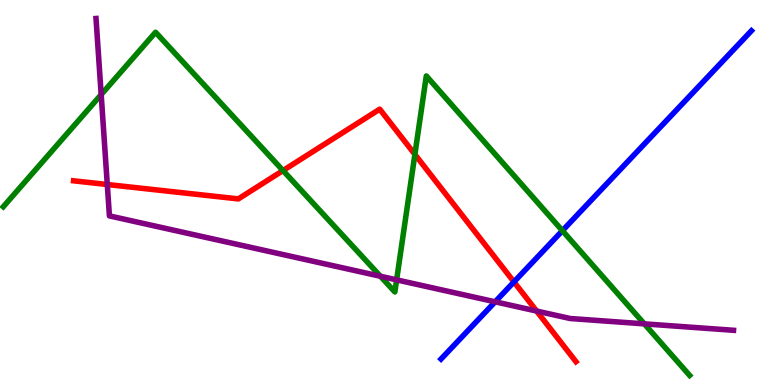[{'lines': ['blue', 'red'], 'intersections': [{'x': 6.63, 'y': 2.68}]}, {'lines': ['green', 'red'], 'intersections': [{'x': 3.65, 'y': 5.57}, {'x': 5.35, 'y': 5.99}]}, {'lines': ['purple', 'red'], 'intersections': [{'x': 1.38, 'y': 5.21}, {'x': 6.92, 'y': 1.92}]}, {'lines': ['blue', 'green'], 'intersections': [{'x': 7.26, 'y': 4.01}]}, {'lines': ['blue', 'purple'], 'intersections': [{'x': 6.39, 'y': 2.16}]}, {'lines': ['green', 'purple'], 'intersections': [{'x': 1.31, 'y': 7.54}, {'x': 4.91, 'y': 2.82}, {'x': 5.12, 'y': 2.73}, {'x': 8.31, 'y': 1.59}]}]